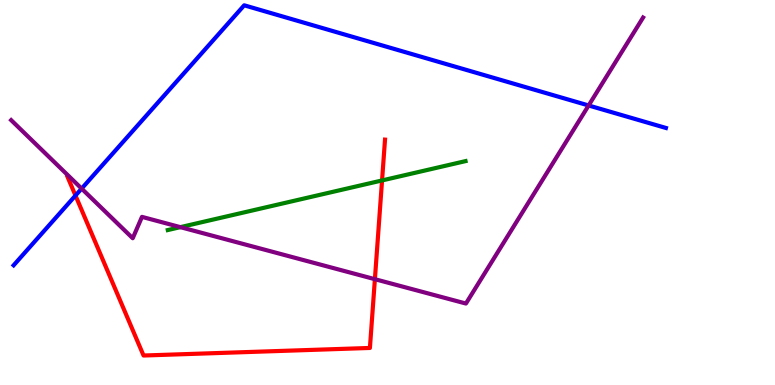[{'lines': ['blue', 'red'], 'intersections': [{'x': 0.974, 'y': 4.92}]}, {'lines': ['green', 'red'], 'intersections': [{'x': 4.93, 'y': 5.31}]}, {'lines': ['purple', 'red'], 'intersections': [{'x': 4.84, 'y': 2.75}]}, {'lines': ['blue', 'green'], 'intersections': []}, {'lines': ['blue', 'purple'], 'intersections': [{'x': 1.05, 'y': 5.1}, {'x': 7.6, 'y': 7.26}]}, {'lines': ['green', 'purple'], 'intersections': [{'x': 2.33, 'y': 4.1}]}]